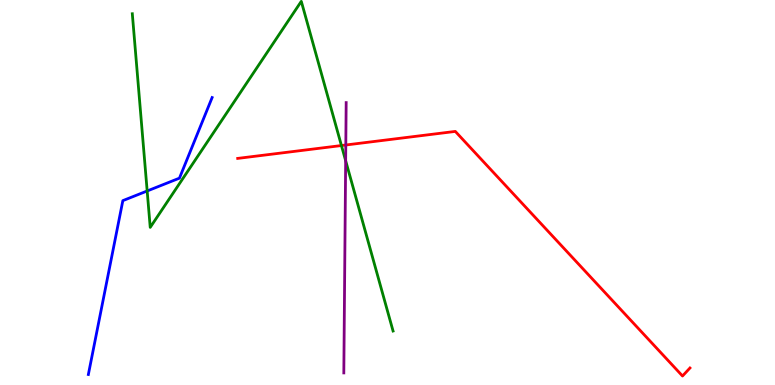[{'lines': ['blue', 'red'], 'intersections': []}, {'lines': ['green', 'red'], 'intersections': [{'x': 4.41, 'y': 6.22}]}, {'lines': ['purple', 'red'], 'intersections': [{'x': 4.46, 'y': 6.23}]}, {'lines': ['blue', 'green'], 'intersections': [{'x': 1.9, 'y': 5.04}]}, {'lines': ['blue', 'purple'], 'intersections': []}, {'lines': ['green', 'purple'], 'intersections': [{'x': 4.46, 'y': 5.83}]}]